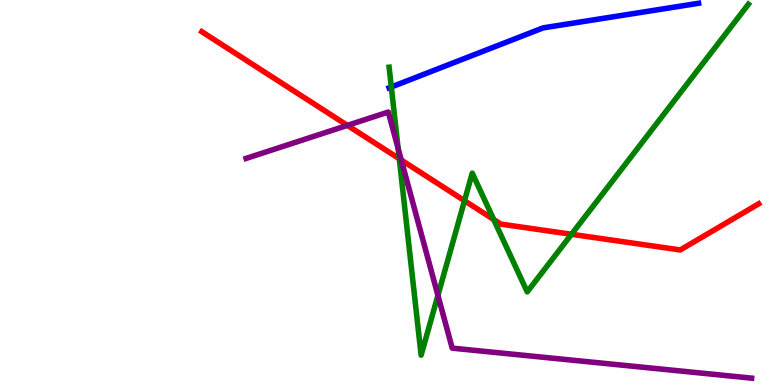[{'lines': ['blue', 'red'], 'intersections': []}, {'lines': ['green', 'red'], 'intersections': [{'x': 5.15, 'y': 5.88}, {'x': 5.99, 'y': 4.79}, {'x': 6.37, 'y': 4.3}, {'x': 7.37, 'y': 3.91}]}, {'lines': ['purple', 'red'], 'intersections': [{'x': 4.48, 'y': 6.74}, {'x': 5.18, 'y': 5.84}]}, {'lines': ['blue', 'green'], 'intersections': [{'x': 5.05, 'y': 7.74}]}, {'lines': ['blue', 'purple'], 'intersections': []}, {'lines': ['green', 'purple'], 'intersections': [{'x': 5.14, 'y': 6.14}, {'x': 5.65, 'y': 2.33}]}]